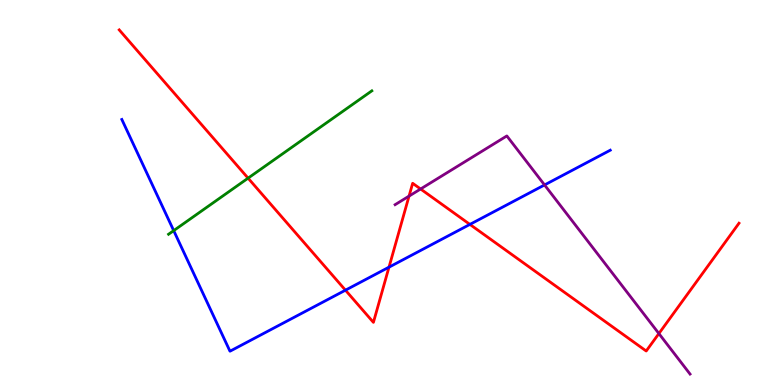[{'lines': ['blue', 'red'], 'intersections': [{'x': 4.46, 'y': 2.46}, {'x': 5.02, 'y': 3.06}, {'x': 6.06, 'y': 4.17}]}, {'lines': ['green', 'red'], 'intersections': [{'x': 3.2, 'y': 5.37}]}, {'lines': ['purple', 'red'], 'intersections': [{'x': 5.28, 'y': 4.91}, {'x': 5.43, 'y': 5.09}, {'x': 8.5, 'y': 1.34}]}, {'lines': ['blue', 'green'], 'intersections': [{'x': 2.24, 'y': 4.01}]}, {'lines': ['blue', 'purple'], 'intersections': [{'x': 7.03, 'y': 5.2}]}, {'lines': ['green', 'purple'], 'intersections': []}]